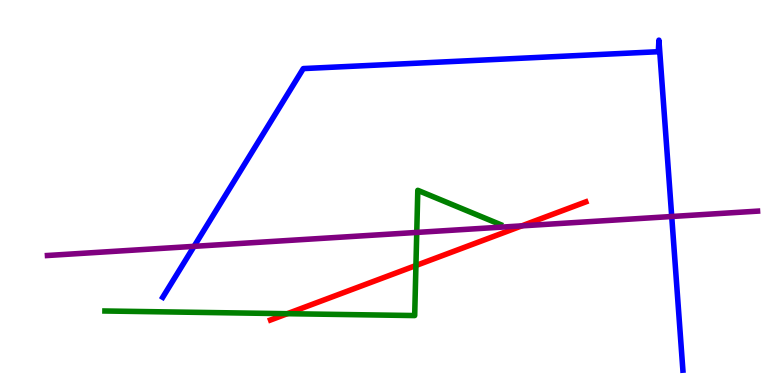[{'lines': ['blue', 'red'], 'intersections': []}, {'lines': ['green', 'red'], 'intersections': [{'x': 3.71, 'y': 1.85}, {'x': 5.37, 'y': 3.1}]}, {'lines': ['purple', 'red'], 'intersections': [{'x': 6.73, 'y': 4.13}]}, {'lines': ['blue', 'green'], 'intersections': []}, {'lines': ['blue', 'purple'], 'intersections': [{'x': 2.5, 'y': 3.6}, {'x': 8.67, 'y': 4.38}]}, {'lines': ['green', 'purple'], 'intersections': [{'x': 5.38, 'y': 3.96}]}]